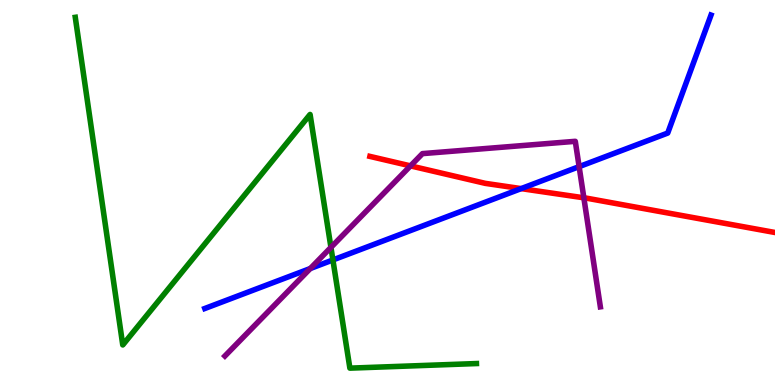[{'lines': ['blue', 'red'], 'intersections': [{'x': 6.72, 'y': 5.1}]}, {'lines': ['green', 'red'], 'intersections': []}, {'lines': ['purple', 'red'], 'intersections': [{'x': 5.3, 'y': 5.69}, {'x': 7.53, 'y': 4.86}]}, {'lines': ['blue', 'green'], 'intersections': [{'x': 4.3, 'y': 3.25}]}, {'lines': ['blue', 'purple'], 'intersections': [{'x': 4.0, 'y': 3.03}, {'x': 7.47, 'y': 5.67}]}, {'lines': ['green', 'purple'], 'intersections': [{'x': 4.27, 'y': 3.57}]}]